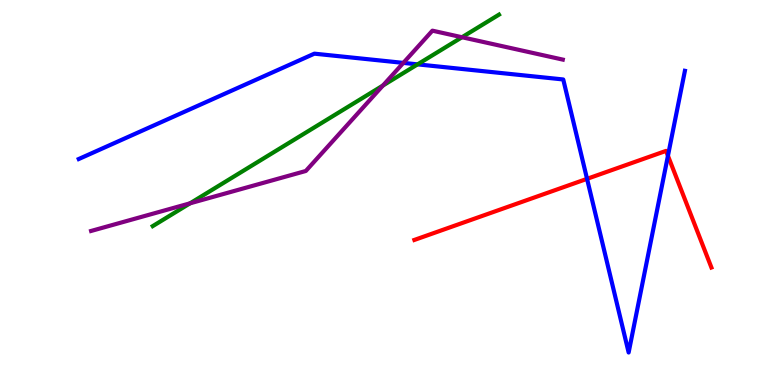[{'lines': ['blue', 'red'], 'intersections': [{'x': 7.57, 'y': 5.35}, {'x': 8.62, 'y': 5.95}]}, {'lines': ['green', 'red'], 'intersections': []}, {'lines': ['purple', 'red'], 'intersections': []}, {'lines': ['blue', 'green'], 'intersections': [{'x': 5.39, 'y': 8.33}]}, {'lines': ['blue', 'purple'], 'intersections': [{'x': 5.2, 'y': 8.37}]}, {'lines': ['green', 'purple'], 'intersections': [{'x': 2.45, 'y': 4.72}, {'x': 4.94, 'y': 7.78}, {'x': 5.96, 'y': 9.03}]}]